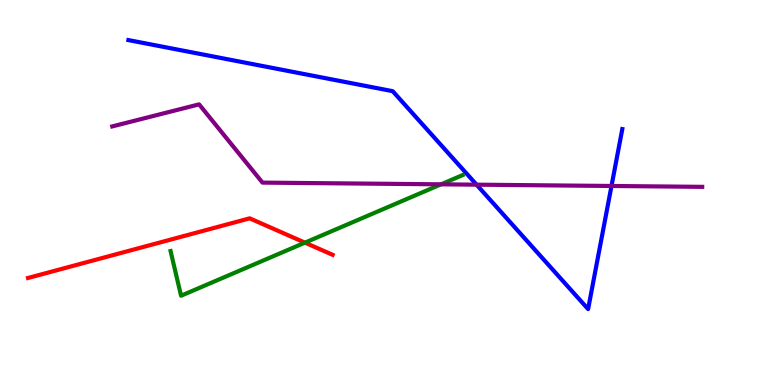[{'lines': ['blue', 'red'], 'intersections': []}, {'lines': ['green', 'red'], 'intersections': [{'x': 3.93, 'y': 3.7}]}, {'lines': ['purple', 'red'], 'intersections': []}, {'lines': ['blue', 'green'], 'intersections': []}, {'lines': ['blue', 'purple'], 'intersections': [{'x': 6.15, 'y': 5.2}, {'x': 7.89, 'y': 5.17}]}, {'lines': ['green', 'purple'], 'intersections': [{'x': 5.69, 'y': 5.21}]}]